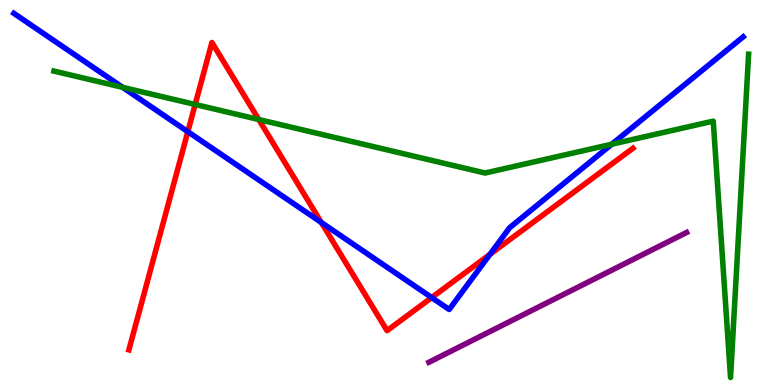[{'lines': ['blue', 'red'], 'intersections': [{'x': 2.42, 'y': 6.58}, {'x': 4.15, 'y': 4.22}, {'x': 5.57, 'y': 2.27}, {'x': 6.32, 'y': 3.39}]}, {'lines': ['green', 'red'], 'intersections': [{'x': 2.52, 'y': 7.29}, {'x': 3.34, 'y': 6.9}]}, {'lines': ['purple', 'red'], 'intersections': []}, {'lines': ['blue', 'green'], 'intersections': [{'x': 1.58, 'y': 7.73}, {'x': 7.89, 'y': 6.25}]}, {'lines': ['blue', 'purple'], 'intersections': []}, {'lines': ['green', 'purple'], 'intersections': []}]